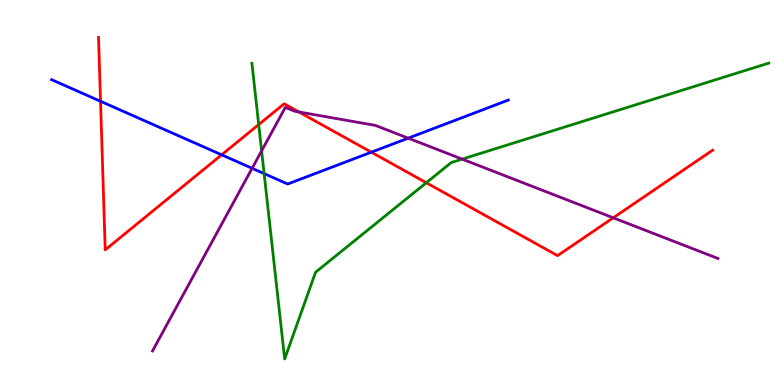[{'lines': ['blue', 'red'], 'intersections': [{'x': 1.3, 'y': 7.37}, {'x': 2.86, 'y': 5.98}, {'x': 4.79, 'y': 6.05}]}, {'lines': ['green', 'red'], 'intersections': [{'x': 3.34, 'y': 6.76}, {'x': 5.5, 'y': 5.25}]}, {'lines': ['purple', 'red'], 'intersections': [{'x': 3.86, 'y': 7.09}, {'x': 7.91, 'y': 4.34}]}, {'lines': ['blue', 'green'], 'intersections': [{'x': 3.41, 'y': 5.49}]}, {'lines': ['blue', 'purple'], 'intersections': [{'x': 3.25, 'y': 5.63}, {'x': 5.27, 'y': 6.41}]}, {'lines': ['green', 'purple'], 'intersections': [{'x': 3.38, 'y': 6.08}, {'x': 5.96, 'y': 5.87}]}]